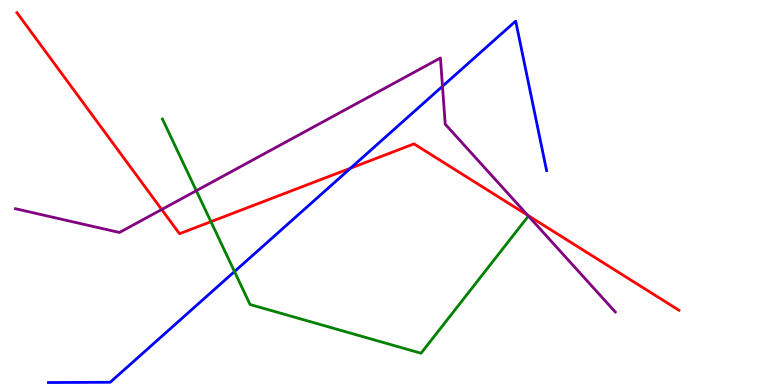[{'lines': ['blue', 'red'], 'intersections': [{'x': 4.52, 'y': 5.63}]}, {'lines': ['green', 'red'], 'intersections': [{'x': 2.72, 'y': 4.24}]}, {'lines': ['purple', 'red'], 'intersections': [{'x': 2.09, 'y': 4.56}, {'x': 6.81, 'y': 4.41}]}, {'lines': ['blue', 'green'], 'intersections': [{'x': 3.03, 'y': 2.95}]}, {'lines': ['blue', 'purple'], 'intersections': [{'x': 5.71, 'y': 7.76}]}, {'lines': ['green', 'purple'], 'intersections': [{'x': 2.53, 'y': 5.05}]}]